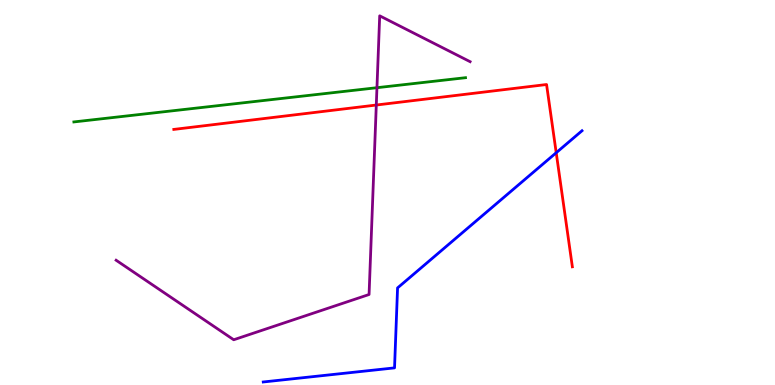[{'lines': ['blue', 'red'], 'intersections': [{'x': 7.18, 'y': 6.03}]}, {'lines': ['green', 'red'], 'intersections': []}, {'lines': ['purple', 'red'], 'intersections': [{'x': 4.86, 'y': 7.27}]}, {'lines': ['blue', 'green'], 'intersections': []}, {'lines': ['blue', 'purple'], 'intersections': []}, {'lines': ['green', 'purple'], 'intersections': [{'x': 4.86, 'y': 7.72}]}]